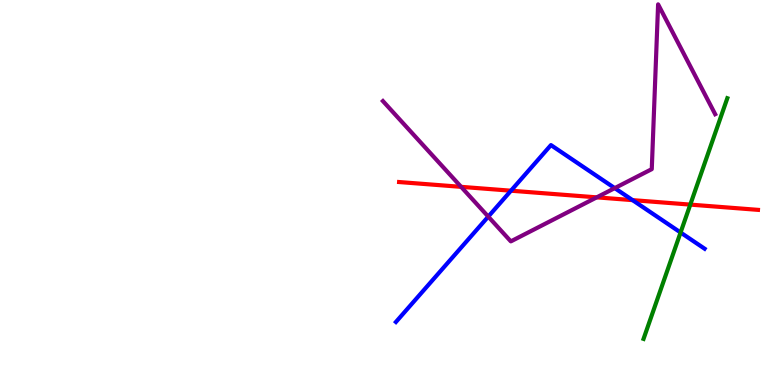[{'lines': ['blue', 'red'], 'intersections': [{'x': 6.59, 'y': 5.05}, {'x': 8.16, 'y': 4.8}]}, {'lines': ['green', 'red'], 'intersections': [{'x': 8.91, 'y': 4.69}]}, {'lines': ['purple', 'red'], 'intersections': [{'x': 5.95, 'y': 5.15}, {'x': 7.7, 'y': 4.87}]}, {'lines': ['blue', 'green'], 'intersections': [{'x': 8.78, 'y': 3.96}]}, {'lines': ['blue', 'purple'], 'intersections': [{'x': 6.3, 'y': 4.37}, {'x': 7.93, 'y': 5.11}]}, {'lines': ['green', 'purple'], 'intersections': []}]